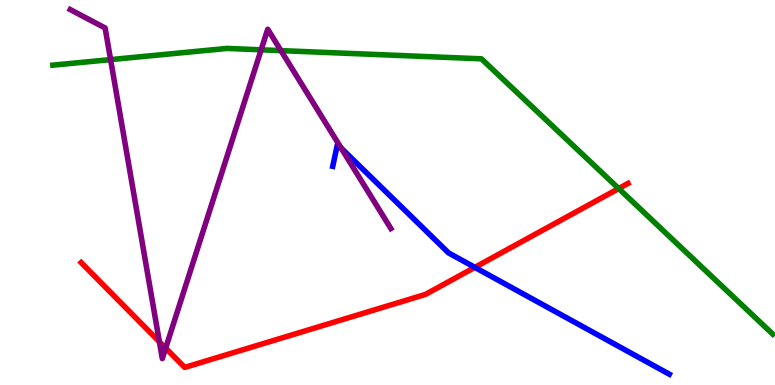[{'lines': ['blue', 'red'], 'intersections': [{'x': 6.13, 'y': 3.06}]}, {'lines': ['green', 'red'], 'intersections': [{'x': 7.98, 'y': 5.1}]}, {'lines': ['purple', 'red'], 'intersections': [{'x': 2.06, 'y': 1.12}, {'x': 2.14, 'y': 0.957}]}, {'lines': ['blue', 'green'], 'intersections': []}, {'lines': ['blue', 'purple'], 'intersections': [{'x': 4.4, 'y': 6.16}]}, {'lines': ['green', 'purple'], 'intersections': [{'x': 1.43, 'y': 8.45}, {'x': 3.37, 'y': 8.71}, {'x': 3.63, 'y': 8.69}]}]